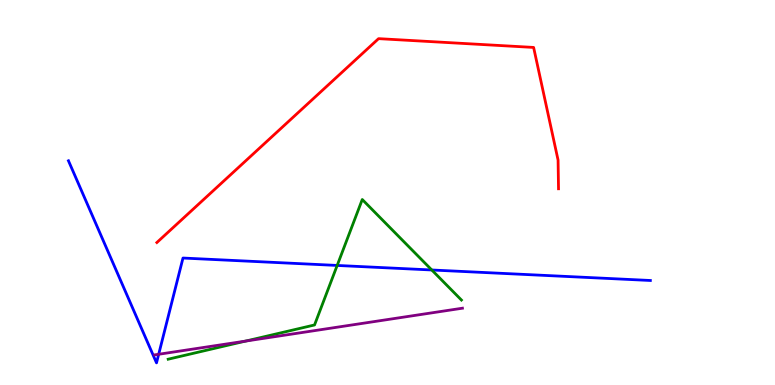[{'lines': ['blue', 'red'], 'intersections': []}, {'lines': ['green', 'red'], 'intersections': []}, {'lines': ['purple', 'red'], 'intersections': []}, {'lines': ['blue', 'green'], 'intersections': [{'x': 4.35, 'y': 3.11}, {'x': 5.57, 'y': 2.99}]}, {'lines': ['blue', 'purple'], 'intersections': [{'x': 2.05, 'y': 0.798}]}, {'lines': ['green', 'purple'], 'intersections': [{'x': 3.17, 'y': 1.14}]}]